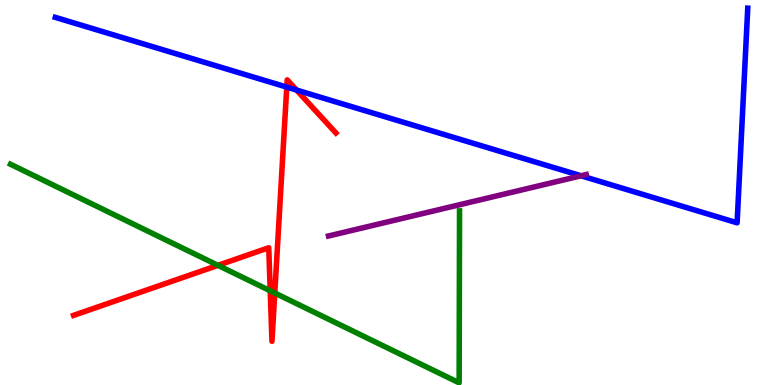[{'lines': ['blue', 'red'], 'intersections': [{'x': 3.7, 'y': 7.74}, {'x': 3.83, 'y': 7.66}]}, {'lines': ['green', 'red'], 'intersections': [{'x': 2.81, 'y': 3.11}, {'x': 3.49, 'y': 2.45}, {'x': 3.55, 'y': 2.39}]}, {'lines': ['purple', 'red'], 'intersections': []}, {'lines': ['blue', 'green'], 'intersections': []}, {'lines': ['blue', 'purple'], 'intersections': [{'x': 7.5, 'y': 5.43}]}, {'lines': ['green', 'purple'], 'intersections': []}]